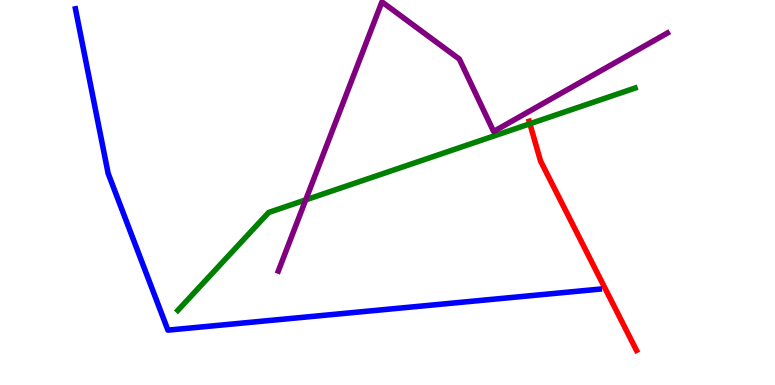[{'lines': ['blue', 'red'], 'intersections': []}, {'lines': ['green', 'red'], 'intersections': [{'x': 6.84, 'y': 6.79}]}, {'lines': ['purple', 'red'], 'intersections': []}, {'lines': ['blue', 'green'], 'intersections': []}, {'lines': ['blue', 'purple'], 'intersections': []}, {'lines': ['green', 'purple'], 'intersections': [{'x': 3.94, 'y': 4.81}]}]